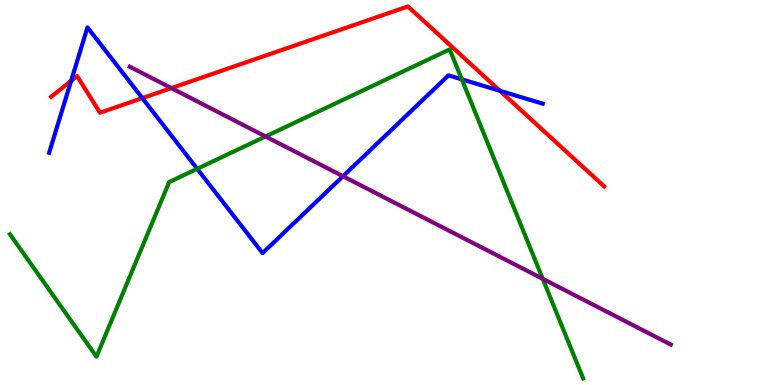[{'lines': ['blue', 'red'], 'intersections': [{'x': 0.918, 'y': 7.9}, {'x': 1.84, 'y': 7.45}, {'x': 6.45, 'y': 7.64}]}, {'lines': ['green', 'red'], 'intersections': []}, {'lines': ['purple', 'red'], 'intersections': [{'x': 2.21, 'y': 7.71}]}, {'lines': ['blue', 'green'], 'intersections': [{'x': 2.54, 'y': 5.62}, {'x': 5.96, 'y': 7.94}]}, {'lines': ['blue', 'purple'], 'intersections': [{'x': 4.43, 'y': 5.42}]}, {'lines': ['green', 'purple'], 'intersections': [{'x': 3.43, 'y': 6.46}, {'x': 7.0, 'y': 2.76}]}]